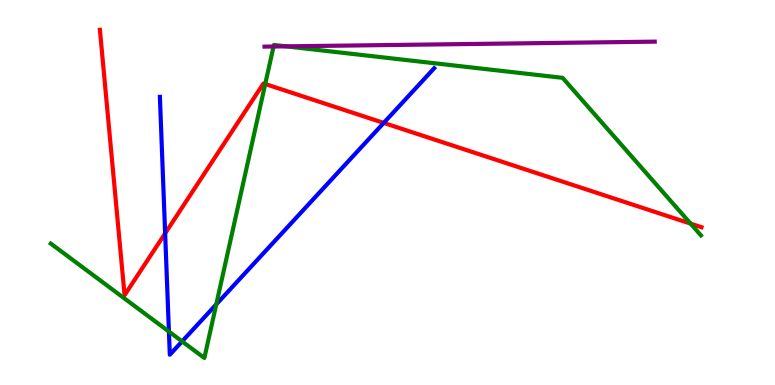[{'lines': ['blue', 'red'], 'intersections': [{'x': 2.13, 'y': 3.94}, {'x': 4.95, 'y': 6.81}]}, {'lines': ['green', 'red'], 'intersections': [{'x': 3.42, 'y': 7.82}, {'x': 8.91, 'y': 4.19}]}, {'lines': ['purple', 'red'], 'intersections': []}, {'lines': ['blue', 'green'], 'intersections': [{'x': 2.18, 'y': 1.39}, {'x': 2.35, 'y': 1.13}, {'x': 2.79, 'y': 2.09}]}, {'lines': ['blue', 'purple'], 'intersections': []}, {'lines': ['green', 'purple'], 'intersections': [{'x': 3.53, 'y': 8.79}, {'x': 3.69, 'y': 8.8}]}]